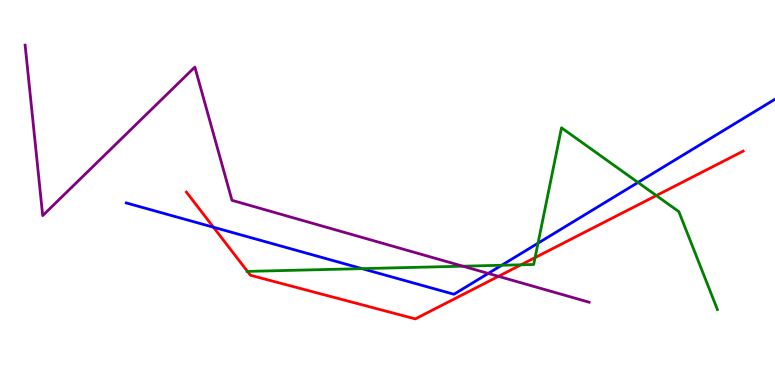[{'lines': ['blue', 'red'], 'intersections': [{'x': 2.75, 'y': 4.1}]}, {'lines': ['green', 'red'], 'intersections': [{'x': 3.19, 'y': 2.95}, {'x': 6.72, 'y': 3.12}, {'x': 6.9, 'y': 3.31}, {'x': 8.47, 'y': 4.92}]}, {'lines': ['purple', 'red'], 'intersections': [{'x': 6.43, 'y': 2.82}]}, {'lines': ['blue', 'green'], 'intersections': [{'x': 4.67, 'y': 3.02}, {'x': 6.47, 'y': 3.11}, {'x': 6.94, 'y': 3.68}, {'x': 8.23, 'y': 5.26}]}, {'lines': ['blue', 'purple'], 'intersections': [{'x': 6.3, 'y': 2.9}]}, {'lines': ['green', 'purple'], 'intersections': [{'x': 5.97, 'y': 3.09}]}]